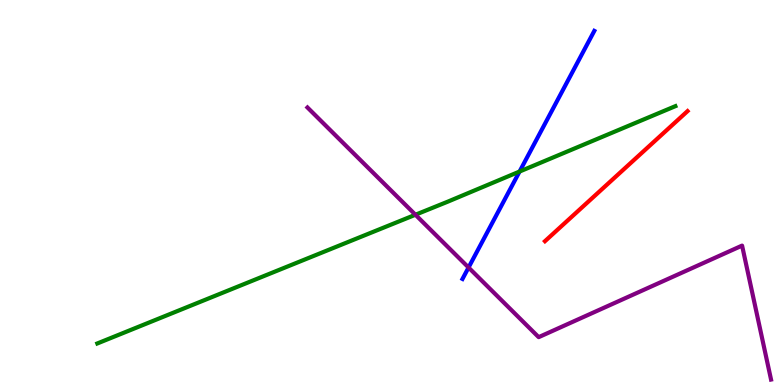[{'lines': ['blue', 'red'], 'intersections': []}, {'lines': ['green', 'red'], 'intersections': []}, {'lines': ['purple', 'red'], 'intersections': []}, {'lines': ['blue', 'green'], 'intersections': [{'x': 6.7, 'y': 5.54}]}, {'lines': ['blue', 'purple'], 'intersections': [{'x': 6.05, 'y': 3.05}]}, {'lines': ['green', 'purple'], 'intersections': [{'x': 5.36, 'y': 4.42}]}]